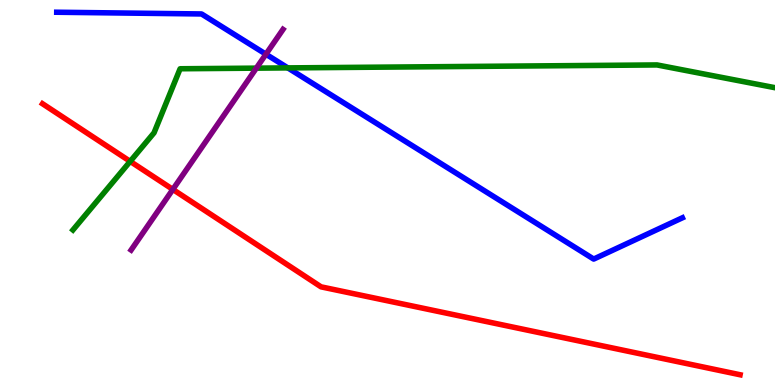[{'lines': ['blue', 'red'], 'intersections': []}, {'lines': ['green', 'red'], 'intersections': [{'x': 1.68, 'y': 5.81}]}, {'lines': ['purple', 'red'], 'intersections': [{'x': 2.23, 'y': 5.08}]}, {'lines': ['blue', 'green'], 'intersections': [{'x': 3.71, 'y': 8.24}]}, {'lines': ['blue', 'purple'], 'intersections': [{'x': 3.43, 'y': 8.59}]}, {'lines': ['green', 'purple'], 'intersections': [{'x': 3.31, 'y': 8.23}]}]